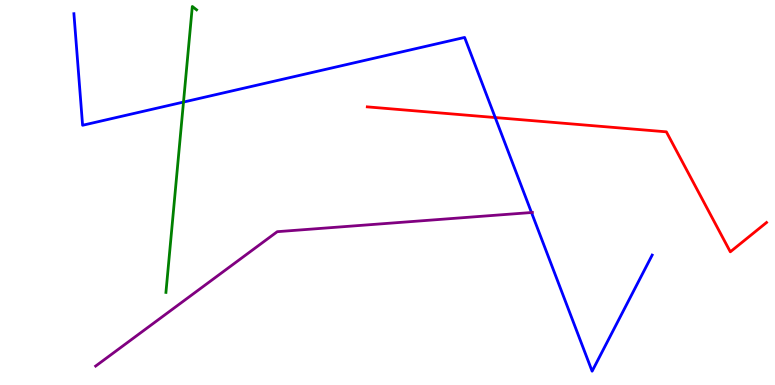[{'lines': ['blue', 'red'], 'intersections': [{'x': 6.39, 'y': 6.95}]}, {'lines': ['green', 'red'], 'intersections': []}, {'lines': ['purple', 'red'], 'intersections': []}, {'lines': ['blue', 'green'], 'intersections': [{'x': 2.37, 'y': 7.35}]}, {'lines': ['blue', 'purple'], 'intersections': [{'x': 6.86, 'y': 4.48}]}, {'lines': ['green', 'purple'], 'intersections': []}]